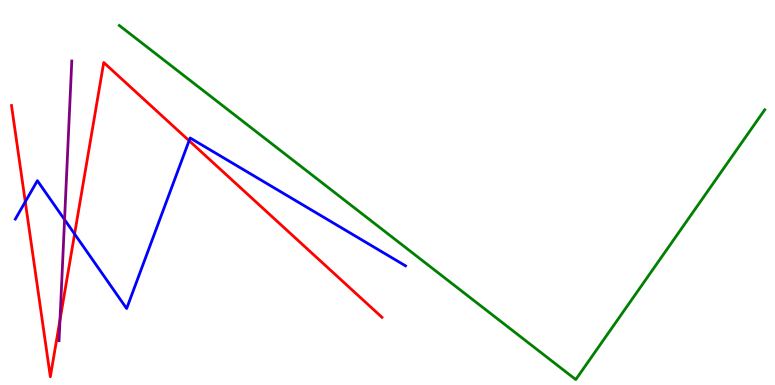[{'lines': ['blue', 'red'], 'intersections': [{'x': 0.326, 'y': 4.76}, {'x': 0.963, 'y': 3.92}, {'x': 2.44, 'y': 6.35}]}, {'lines': ['green', 'red'], 'intersections': []}, {'lines': ['purple', 'red'], 'intersections': [{'x': 0.774, 'y': 1.69}]}, {'lines': ['blue', 'green'], 'intersections': []}, {'lines': ['blue', 'purple'], 'intersections': [{'x': 0.833, 'y': 4.3}]}, {'lines': ['green', 'purple'], 'intersections': []}]